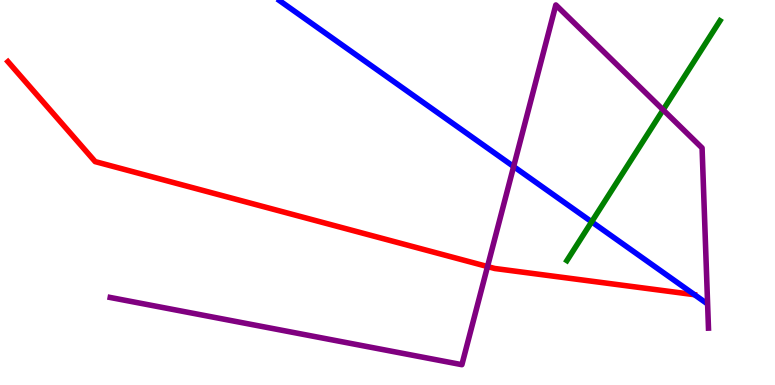[{'lines': ['blue', 'red'], 'intersections': []}, {'lines': ['green', 'red'], 'intersections': []}, {'lines': ['purple', 'red'], 'intersections': [{'x': 6.29, 'y': 3.08}]}, {'lines': ['blue', 'green'], 'intersections': [{'x': 7.63, 'y': 4.24}]}, {'lines': ['blue', 'purple'], 'intersections': [{'x': 6.63, 'y': 5.67}]}, {'lines': ['green', 'purple'], 'intersections': [{'x': 8.56, 'y': 7.15}]}]